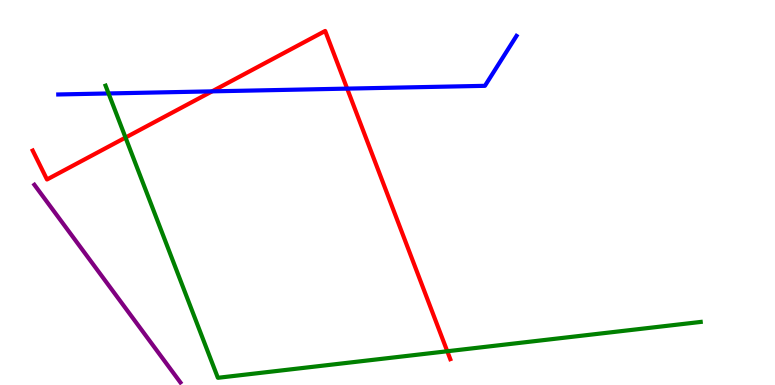[{'lines': ['blue', 'red'], 'intersections': [{'x': 2.74, 'y': 7.63}, {'x': 4.48, 'y': 7.7}]}, {'lines': ['green', 'red'], 'intersections': [{'x': 1.62, 'y': 6.43}, {'x': 5.77, 'y': 0.876}]}, {'lines': ['purple', 'red'], 'intersections': []}, {'lines': ['blue', 'green'], 'intersections': [{'x': 1.4, 'y': 7.57}]}, {'lines': ['blue', 'purple'], 'intersections': []}, {'lines': ['green', 'purple'], 'intersections': []}]